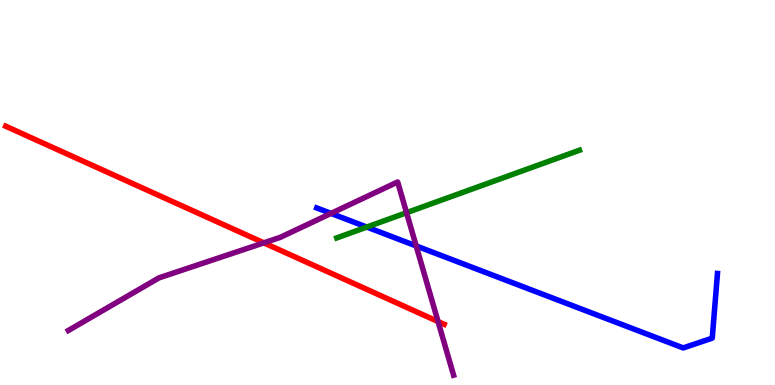[{'lines': ['blue', 'red'], 'intersections': []}, {'lines': ['green', 'red'], 'intersections': []}, {'lines': ['purple', 'red'], 'intersections': [{'x': 3.4, 'y': 3.69}, {'x': 5.65, 'y': 1.65}]}, {'lines': ['blue', 'green'], 'intersections': [{'x': 4.73, 'y': 4.1}]}, {'lines': ['blue', 'purple'], 'intersections': [{'x': 4.27, 'y': 4.46}, {'x': 5.37, 'y': 3.61}]}, {'lines': ['green', 'purple'], 'intersections': [{'x': 5.25, 'y': 4.48}]}]